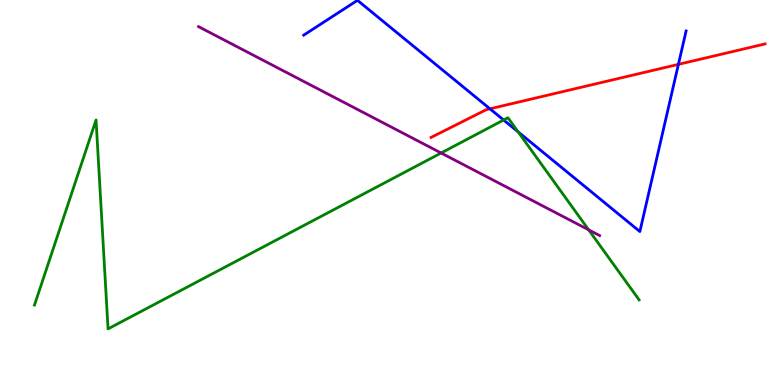[{'lines': ['blue', 'red'], 'intersections': [{'x': 6.32, 'y': 7.17}, {'x': 8.75, 'y': 8.33}]}, {'lines': ['green', 'red'], 'intersections': []}, {'lines': ['purple', 'red'], 'intersections': []}, {'lines': ['blue', 'green'], 'intersections': [{'x': 6.5, 'y': 6.88}, {'x': 6.69, 'y': 6.58}]}, {'lines': ['blue', 'purple'], 'intersections': []}, {'lines': ['green', 'purple'], 'intersections': [{'x': 5.69, 'y': 6.03}, {'x': 7.6, 'y': 4.03}]}]